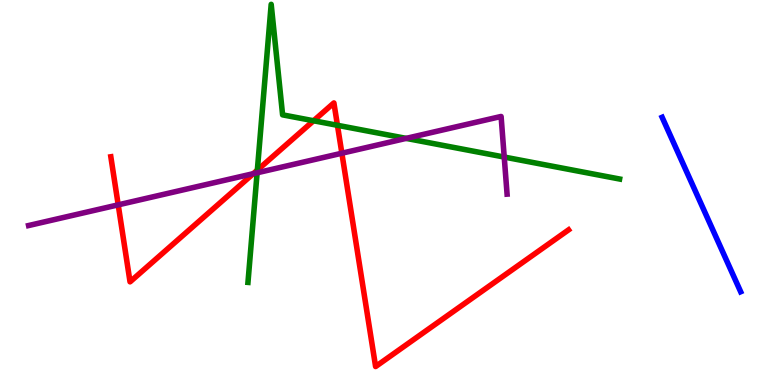[{'lines': ['blue', 'red'], 'intersections': []}, {'lines': ['green', 'red'], 'intersections': [{'x': 3.32, 'y': 5.58}, {'x': 4.05, 'y': 6.86}, {'x': 4.35, 'y': 6.75}]}, {'lines': ['purple', 'red'], 'intersections': [{'x': 1.53, 'y': 4.68}, {'x': 3.27, 'y': 5.49}, {'x': 4.41, 'y': 6.02}]}, {'lines': ['blue', 'green'], 'intersections': []}, {'lines': ['blue', 'purple'], 'intersections': []}, {'lines': ['green', 'purple'], 'intersections': [{'x': 3.32, 'y': 5.51}, {'x': 5.24, 'y': 6.41}, {'x': 6.51, 'y': 5.92}]}]